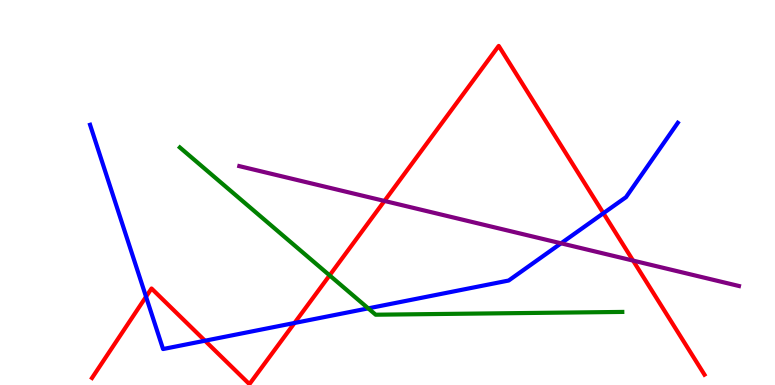[{'lines': ['blue', 'red'], 'intersections': [{'x': 1.88, 'y': 2.29}, {'x': 2.65, 'y': 1.15}, {'x': 3.8, 'y': 1.61}, {'x': 7.79, 'y': 4.46}]}, {'lines': ['green', 'red'], 'intersections': [{'x': 4.25, 'y': 2.85}]}, {'lines': ['purple', 'red'], 'intersections': [{'x': 4.96, 'y': 4.78}, {'x': 8.17, 'y': 3.23}]}, {'lines': ['blue', 'green'], 'intersections': [{'x': 4.75, 'y': 1.99}]}, {'lines': ['blue', 'purple'], 'intersections': [{'x': 7.24, 'y': 3.68}]}, {'lines': ['green', 'purple'], 'intersections': []}]